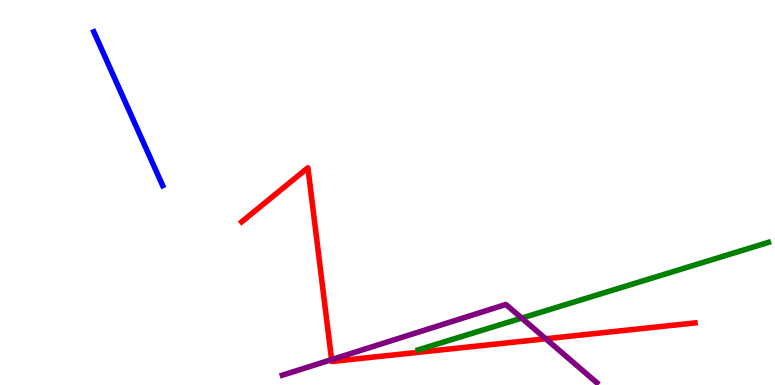[{'lines': ['blue', 'red'], 'intersections': []}, {'lines': ['green', 'red'], 'intersections': []}, {'lines': ['purple', 'red'], 'intersections': [{'x': 4.28, 'y': 0.659}, {'x': 7.04, 'y': 1.2}]}, {'lines': ['blue', 'green'], 'intersections': []}, {'lines': ['blue', 'purple'], 'intersections': []}, {'lines': ['green', 'purple'], 'intersections': [{'x': 6.73, 'y': 1.74}]}]